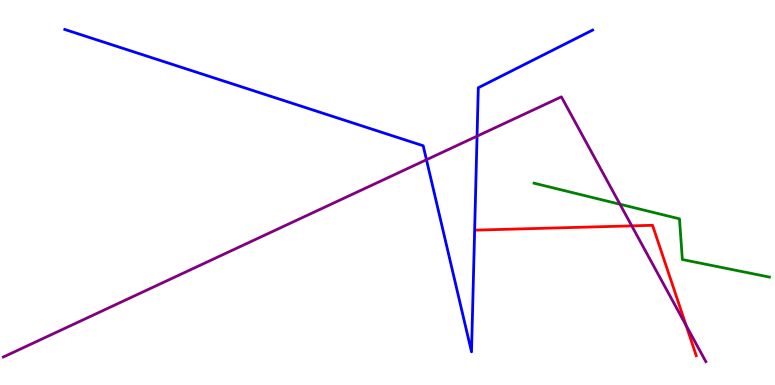[{'lines': ['blue', 'red'], 'intersections': []}, {'lines': ['green', 'red'], 'intersections': []}, {'lines': ['purple', 'red'], 'intersections': [{'x': 8.15, 'y': 4.13}, {'x': 8.85, 'y': 1.55}]}, {'lines': ['blue', 'green'], 'intersections': []}, {'lines': ['blue', 'purple'], 'intersections': [{'x': 5.5, 'y': 5.85}, {'x': 6.16, 'y': 6.46}]}, {'lines': ['green', 'purple'], 'intersections': [{'x': 8.0, 'y': 4.69}]}]